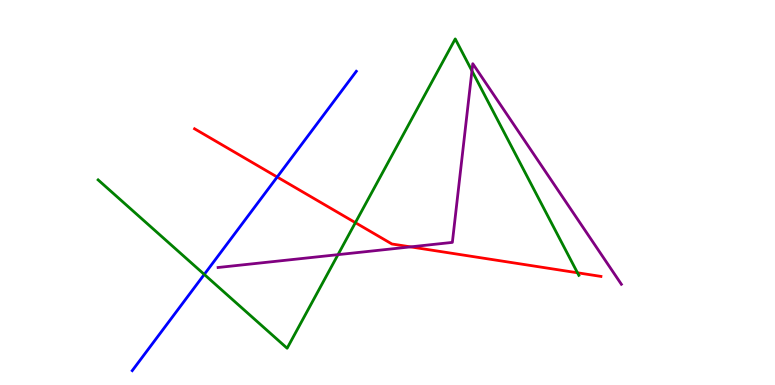[{'lines': ['blue', 'red'], 'intersections': [{'x': 3.58, 'y': 5.4}]}, {'lines': ['green', 'red'], 'intersections': [{'x': 4.59, 'y': 4.22}, {'x': 7.45, 'y': 2.91}]}, {'lines': ['purple', 'red'], 'intersections': [{'x': 5.3, 'y': 3.59}]}, {'lines': ['blue', 'green'], 'intersections': [{'x': 2.64, 'y': 2.87}]}, {'lines': ['blue', 'purple'], 'intersections': []}, {'lines': ['green', 'purple'], 'intersections': [{'x': 4.36, 'y': 3.39}, {'x': 6.09, 'y': 8.16}]}]